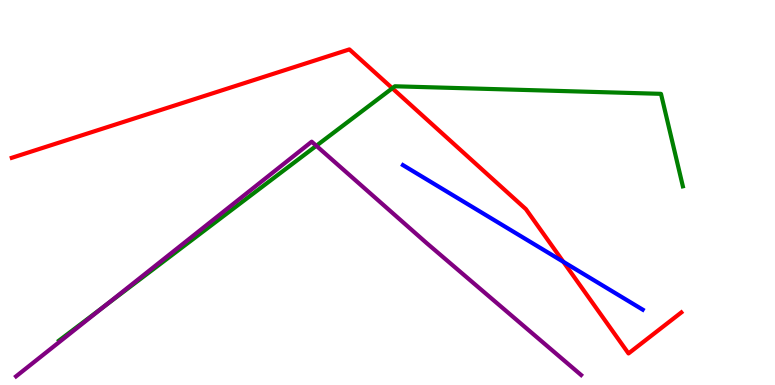[{'lines': ['blue', 'red'], 'intersections': [{'x': 7.27, 'y': 3.2}]}, {'lines': ['green', 'red'], 'intersections': [{'x': 5.06, 'y': 7.71}]}, {'lines': ['purple', 'red'], 'intersections': []}, {'lines': ['blue', 'green'], 'intersections': []}, {'lines': ['blue', 'purple'], 'intersections': []}, {'lines': ['green', 'purple'], 'intersections': [{'x': 1.35, 'y': 2.05}, {'x': 4.08, 'y': 6.21}]}]